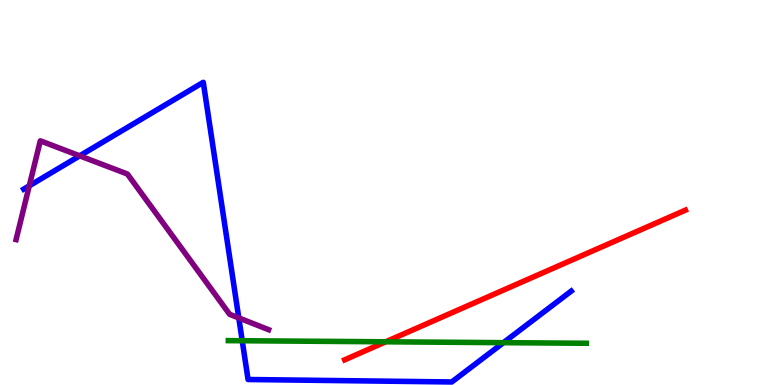[{'lines': ['blue', 'red'], 'intersections': []}, {'lines': ['green', 'red'], 'intersections': [{'x': 4.98, 'y': 1.12}]}, {'lines': ['purple', 'red'], 'intersections': []}, {'lines': ['blue', 'green'], 'intersections': [{'x': 3.13, 'y': 1.15}, {'x': 6.5, 'y': 1.1}]}, {'lines': ['blue', 'purple'], 'intersections': [{'x': 0.378, 'y': 5.17}, {'x': 1.03, 'y': 5.95}, {'x': 3.08, 'y': 1.74}]}, {'lines': ['green', 'purple'], 'intersections': []}]